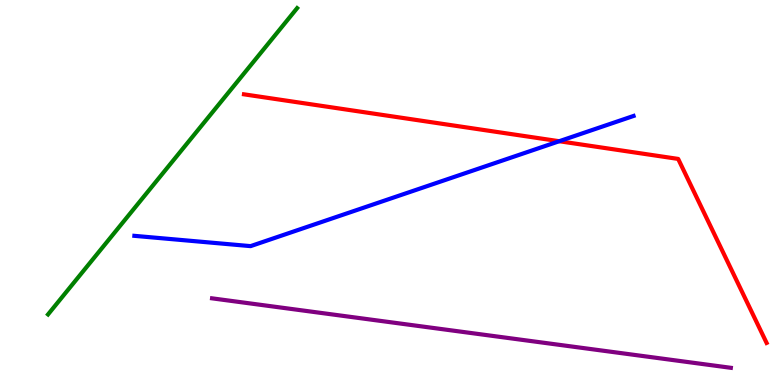[{'lines': ['blue', 'red'], 'intersections': [{'x': 7.22, 'y': 6.33}]}, {'lines': ['green', 'red'], 'intersections': []}, {'lines': ['purple', 'red'], 'intersections': []}, {'lines': ['blue', 'green'], 'intersections': []}, {'lines': ['blue', 'purple'], 'intersections': []}, {'lines': ['green', 'purple'], 'intersections': []}]